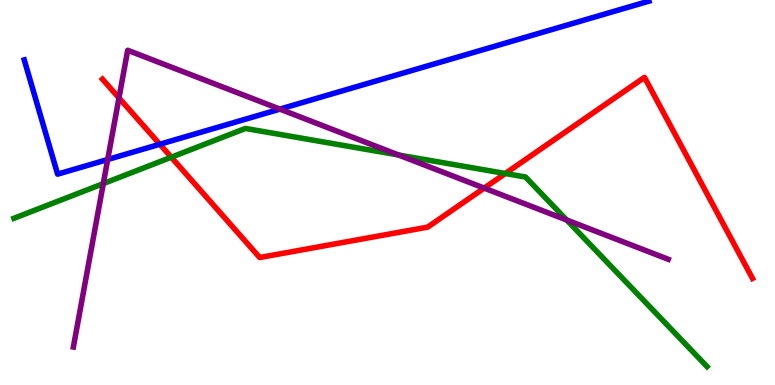[{'lines': ['blue', 'red'], 'intersections': [{'x': 2.06, 'y': 6.25}]}, {'lines': ['green', 'red'], 'intersections': [{'x': 2.21, 'y': 5.92}, {'x': 6.52, 'y': 5.49}]}, {'lines': ['purple', 'red'], 'intersections': [{'x': 1.54, 'y': 7.46}, {'x': 6.25, 'y': 5.11}]}, {'lines': ['blue', 'green'], 'intersections': []}, {'lines': ['blue', 'purple'], 'intersections': [{'x': 1.39, 'y': 5.86}, {'x': 3.61, 'y': 7.17}]}, {'lines': ['green', 'purple'], 'intersections': [{'x': 1.33, 'y': 5.23}, {'x': 5.14, 'y': 5.97}, {'x': 7.31, 'y': 4.29}]}]